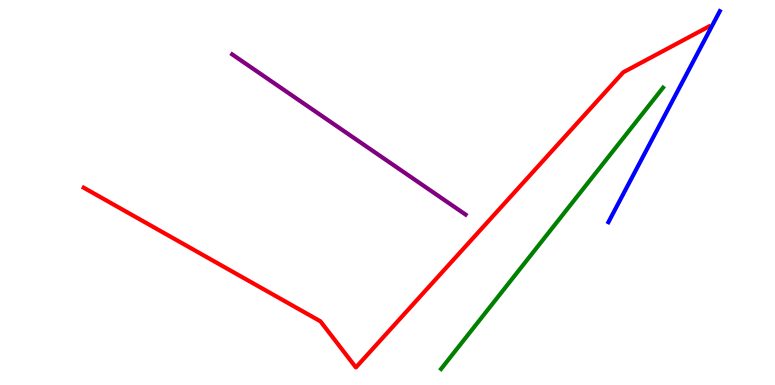[{'lines': ['blue', 'red'], 'intersections': []}, {'lines': ['green', 'red'], 'intersections': []}, {'lines': ['purple', 'red'], 'intersections': []}, {'lines': ['blue', 'green'], 'intersections': []}, {'lines': ['blue', 'purple'], 'intersections': []}, {'lines': ['green', 'purple'], 'intersections': []}]